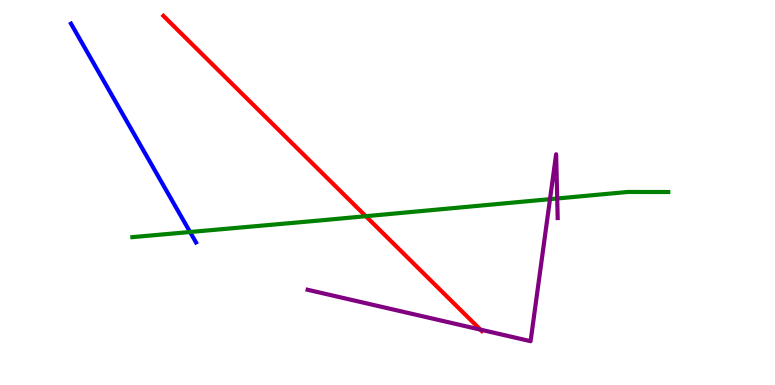[{'lines': ['blue', 'red'], 'intersections': []}, {'lines': ['green', 'red'], 'intersections': [{'x': 4.72, 'y': 4.38}]}, {'lines': ['purple', 'red'], 'intersections': [{'x': 6.2, 'y': 1.44}]}, {'lines': ['blue', 'green'], 'intersections': [{'x': 2.45, 'y': 3.97}]}, {'lines': ['blue', 'purple'], 'intersections': []}, {'lines': ['green', 'purple'], 'intersections': [{'x': 7.1, 'y': 4.83}, {'x': 7.19, 'y': 4.84}]}]